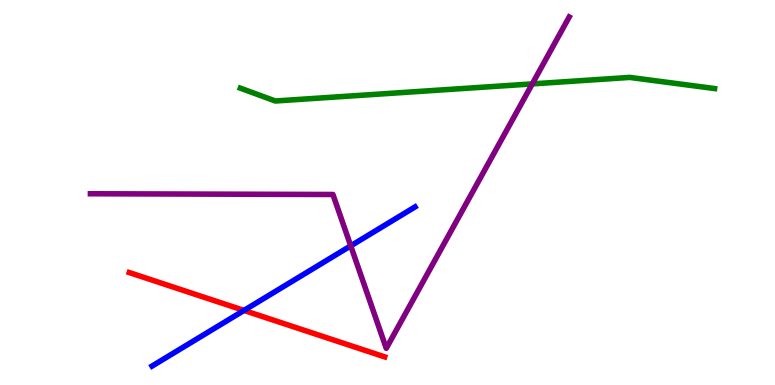[{'lines': ['blue', 'red'], 'intersections': [{'x': 3.15, 'y': 1.94}]}, {'lines': ['green', 'red'], 'intersections': []}, {'lines': ['purple', 'red'], 'intersections': []}, {'lines': ['blue', 'green'], 'intersections': []}, {'lines': ['blue', 'purple'], 'intersections': [{'x': 4.53, 'y': 3.61}]}, {'lines': ['green', 'purple'], 'intersections': [{'x': 6.87, 'y': 7.82}]}]